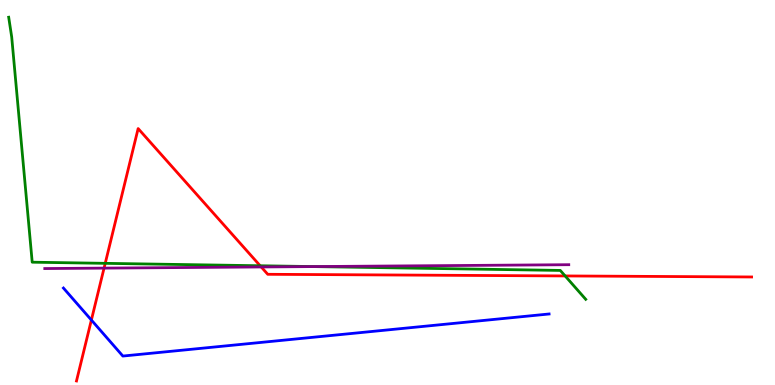[{'lines': ['blue', 'red'], 'intersections': [{'x': 1.18, 'y': 1.69}]}, {'lines': ['green', 'red'], 'intersections': [{'x': 1.36, 'y': 3.16}, {'x': 3.36, 'y': 3.1}, {'x': 7.29, 'y': 2.83}]}, {'lines': ['purple', 'red'], 'intersections': [{'x': 1.34, 'y': 3.04}, {'x': 3.37, 'y': 3.07}]}, {'lines': ['blue', 'green'], 'intersections': []}, {'lines': ['blue', 'purple'], 'intersections': []}, {'lines': ['green', 'purple'], 'intersections': [{'x': 4.04, 'y': 3.08}]}]